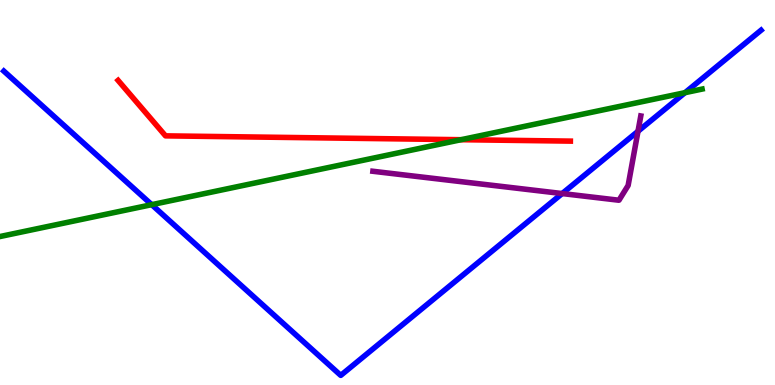[{'lines': ['blue', 'red'], 'intersections': []}, {'lines': ['green', 'red'], 'intersections': [{'x': 5.95, 'y': 6.37}]}, {'lines': ['purple', 'red'], 'intersections': []}, {'lines': ['blue', 'green'], 'intersections': [{'x': 1.96, 'y': 4.68}, {'x': 8.84, 'y': 7.59}]}, {'lines': ['blue', 'purple'], 'intersections': [{'x': 7.25, 'y': 4.97}, {'x': 8.23, 'y': 6.59}]}, {'lines': ['green', 'purple'], 'intersections': []}]